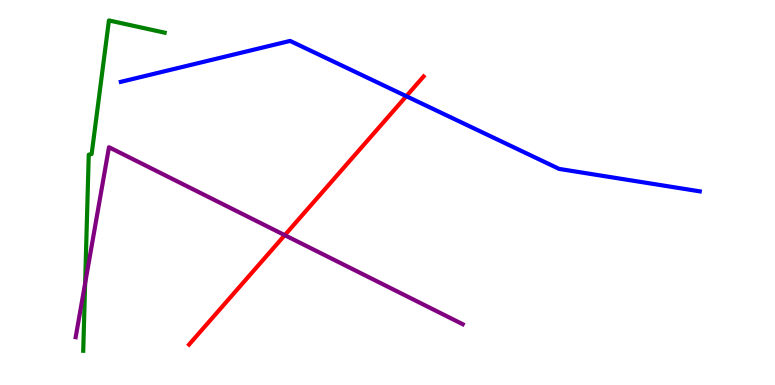[{'lines': ['blue', 'red'], 'intersections': [{'x': 5.24, 'y': 7.5}]}, {'lines': ['green', 'red'], 'intersections': []}, {'lines': ['purple', 'red'], 'intersections': [{'x': 3.67, 'y': 3.89}]}, {'lines': ['blue', 'green'], 'intersections': []}, {'lines': ['blue', 'purple'], 'intersections': []}, {'lines': ['green', 'purple'], 'intersections': [{'x': 1.1, 'y': 2.64}]}]